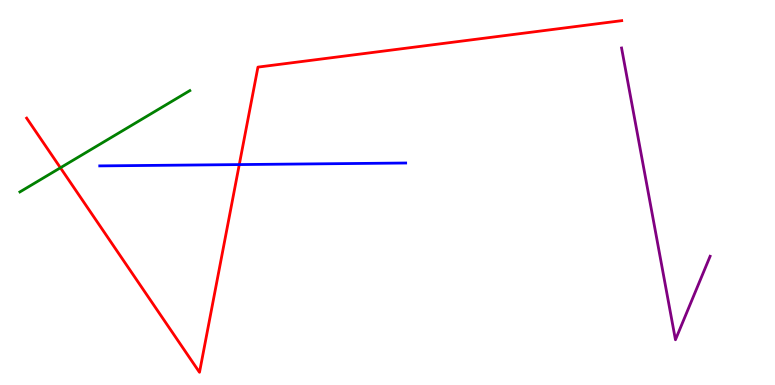[{'lines': ['blue', 'red'], 'intersections': [{'x': 3.09, 'y': 5.73}]}, {'lines': ['green', 'red'], 'intersections': [{'x': 0.78, 'y': 5.64}]}, {'lines': ['purple', 'red'], 'intersections': []}, {'lines': ['blue', 'green'], 'intersections': []}, {'lines': ['blue', 'purple'], 'intersections': []}, {'lines': ['green', 'purple'], 'intersections': []}]